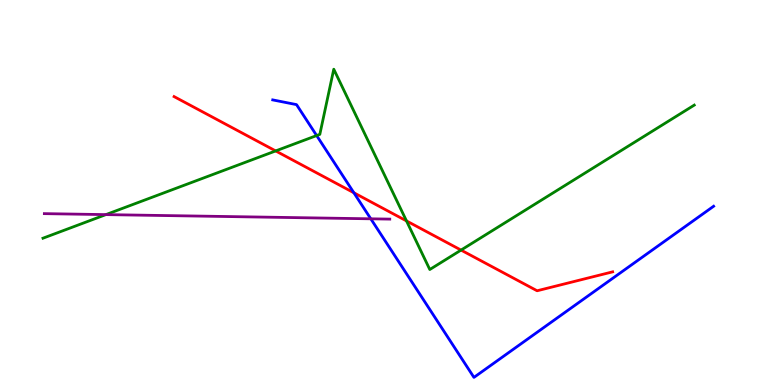[{'lines': ['blue', 'red'], 'intersections': [{'x': 4.57, 'y': 4.99}]}, {'lines': ['green', 'red'], 'intersections': [{'x': 3.56, 'y': 6.08}, {'x': 5.25, 'y': 4.26}, {'x': 5.95, 'y': 3.5}]}, {'lines': ['purple', 'red'], 'intersections': []}, {'lines': ['blue', 'green'], 'intersections': [{'x': 4.09, 'y': 6.48}]}, {'lines': ['blue', 'purple'], 'intersections': [{'x': 4.78, 'y': 4.32}]}, {'lines': ['green', 'purple'], 'intersections': [{'x': 1.37, 'y': 4.43}]}]